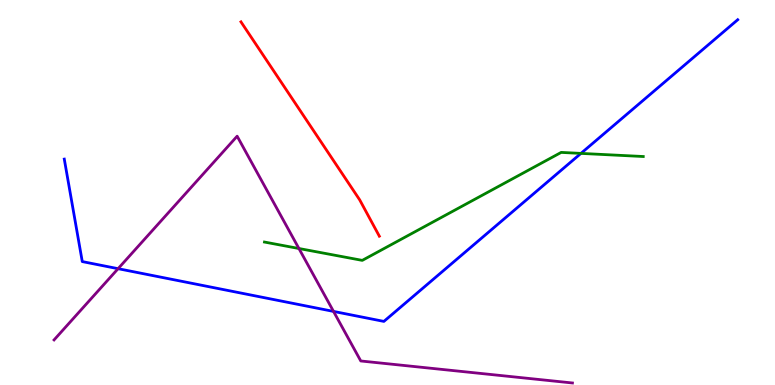[{'lines': ['blue', 'red'], 'intersections': []}, {'lines': ['green', 'red'], 'intersections': []}, {'lines': ['purple', 'red'], 'intersections': []}, {'lines': ['blue', 'green'], 'intersections': [{'x': 7.5, 'y': 6.02}]}, {'lines': ['blue', 'purple'], 'intersections': [{'x': 1.52, 'y': 3.02}, {'x': 4.3, 'y': 1.91}]}, {'lines': ['green', 'purple'], 'intersections': [{'x': 3.86, 'y': 3.55}]}]